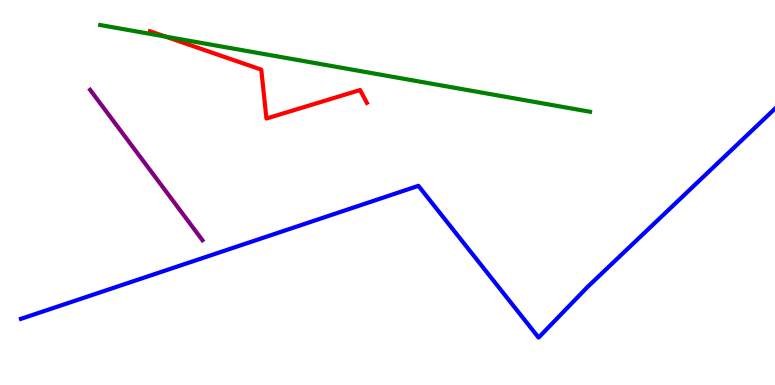[{'lines': ['blue', 'red'], 'intersections': []}, {'lines': ['green', 'red'], 'intersections': [{'x': 2.13, 'y': 9.05}]}, {'lines': ['purple', 'red'], 'intersections': []}, {'lines': ['blue', 'green'], 'intersections': []}, {'lines': ['blue', 'purple'], 'intersections': []}, {'lines': ['green', 'purple'], 'intersections': []}]